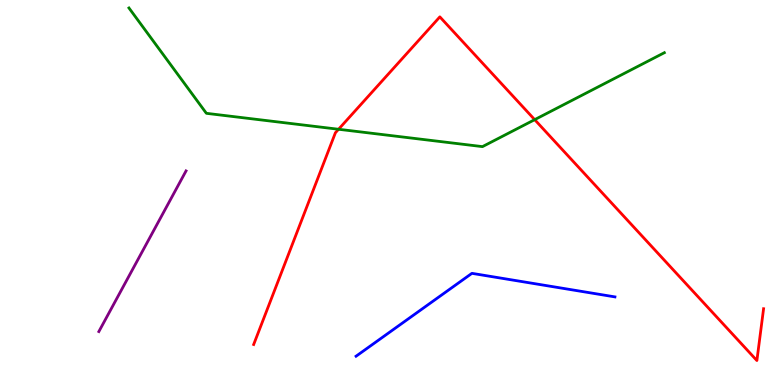[{'lines': ['blue', 'red'], 'intersections': []}, {'lines': ['green', 'red'], 'intersections': [{'x': 4.37, 'y': 6.64}, {'x': 6.9, 'y': 6.89}]}, {'lines': ['purple', 'red'], 'intersections': []}, {'lines': ['blue', 'green'], 'intersections': []}, {'lines': ['blue', 'purple'], 'intersections': []}, {'lines': ['green', 'purple'], 'intersections': []}]